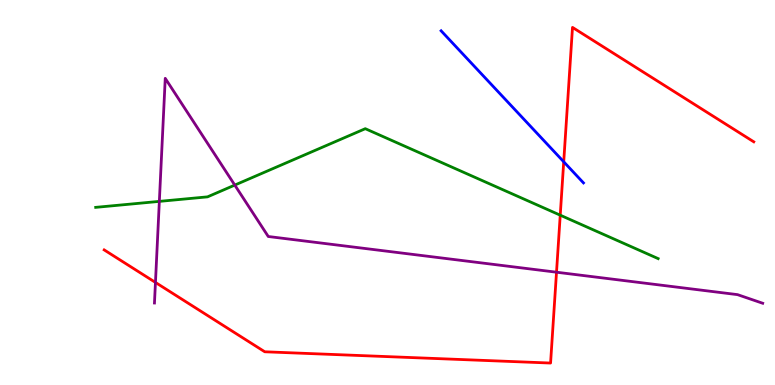[{'lines': ['blue', 'red'], 'intersections': [{'x': 7.27, 'y': 5.8}]}, {'lines': ['green', 'red'], 'intersections': [{'x': 7.23, 'y': 4.41}]}, {'lines': ['purple', 'red'], 'intersections': [{'x': 2.01, 'y': 2.66}, {'x': 7.18, 'y': 2.93}]}, {'lines': ['blue', 'green'], 'intersections': []}, {'lines': ['blue', 'purple'], 'intersections': []}, {'lines': ['green', 'purple'], 'intersections': [{'x': 2.06, 'y': 4.77}, {'x': 3.03, 'y': 5.19}]}]